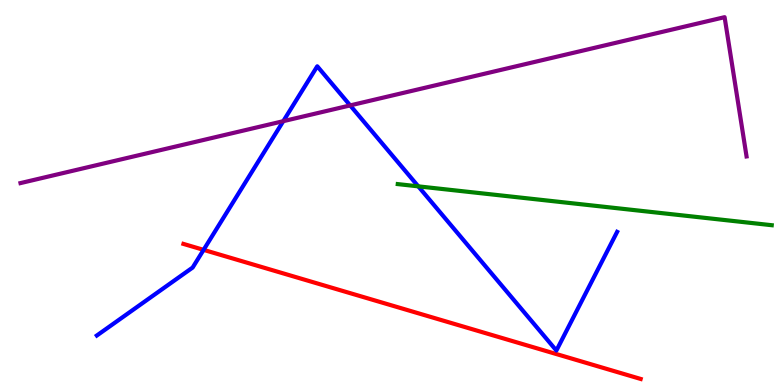[{'lines': ['blue', 'red'], 'intersections': [{'x': 2.63, 'y': 3.51}]}, {'lines': ['green', 'red'], 'intersections': []}, {'lines': ['purple', 'red'], 'intersections': []}, {'lines': ['blue', 'green'], 'intersections': [{'x': 5.4, 'y': 5.16}]}, {'lines': ['blue', 'purple'], 'intersections': [{'x': 3.66, 'y': 6.85}, {'x': 4.52, 'y': 7.26}]}, {'lines': ['green', 'purple'], 'intersections': []}]